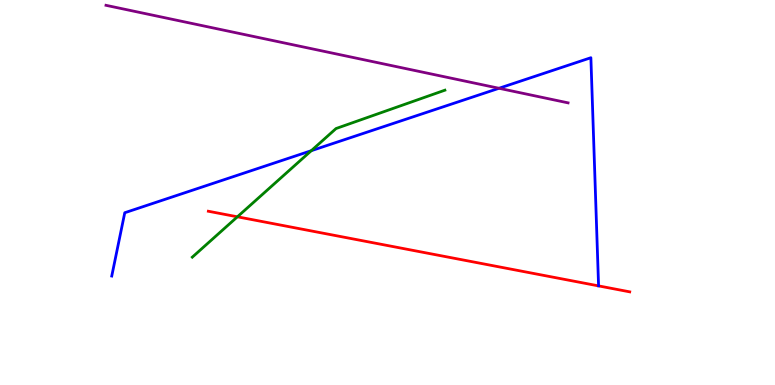[{'lines': ['blue', 'red'], 'intersections': []}, {'lines': ['green', 'red'], 'intersections': [{'x': 3.06, 'y': 4.37}]}, {'lines': ['purple', 'red'], 'intersections': []}, {'lines': ['blue', 'green'], 'intersections': [{'x': 4.02, 'y': 6.09}]}, {'lines': ['blue', 'purple'], 'intersections': [{'x': 6.44, 'y': 7.71}]}, {'lines': ['green', 'purple'], 'intersections': []}]